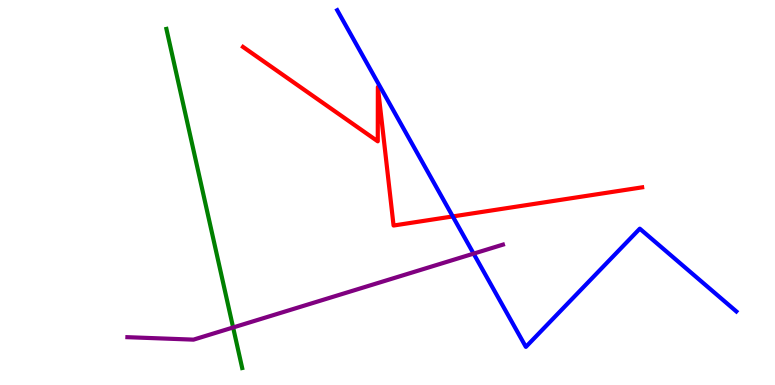[{'lines': ['blue', 'red'], 'intersections': [{'x': 5.84, 'y': 4.38}]}, {'lines': ['green', 'red'], 'intersections': []}, {'lines': ['purple', 'red'], 'intersections': []}, {'lines': ['blue', 'green'], 'intersections': []}, {'lines': ['blue', 'purple'], 'intersections': [{'x': 6.11, 'y': 3.41}]}, {'lines': ['green', 'purple'], 'intersections': [{'x': 3.01, 'y': 1.49}]}]